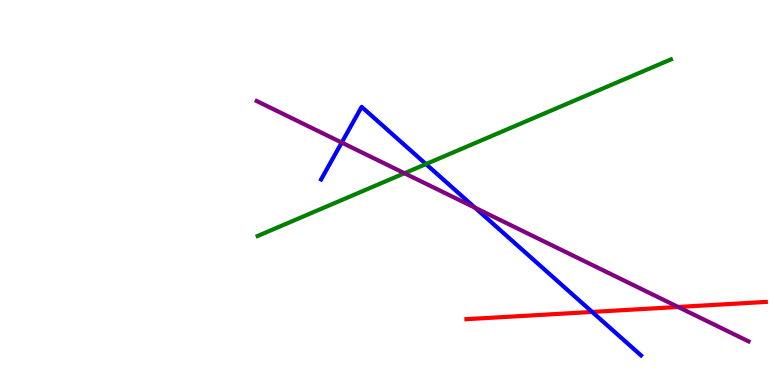[{'lines': ['blue', 'red'], 'intersections': [{'x': 7.64, 'y': 1.9}]}, {'lines': ['green', 'red'], 'intersections': []}, {'lines': ['purple', 'red'], 'intersections': [{'x': 8.75, 'y': 2.03}]}, {'lines': ['blue', 'green'], 'intersections': [{'x': 5.5, 'y': 5.74}]}, {'lines': ['blue', 'purple'], 'intersections': [{'x': 4.41, 'y': 6.3}, {'x': 6.13, 'y': 4.61}]}, {'lines': ['green', 'purple'], 'intersections': [{'x': 5.22, 'y': 5.5}]}]